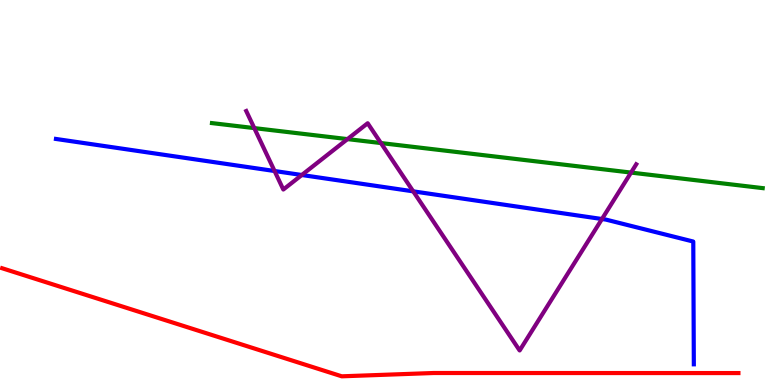[{'lines': ['blue', 'red'], 'intersections': []}, {'lines': ['green', 'red'], 'intersections': []}, {'lines': ['purple', 'red'], 'intersections': []}, {'lines': ['blue', 'green'], 'intersections': []}, {'lines': ['blue', 'purple'], 'intersections': [{'x': 3.54, 'y': 5.56}, {'x': 3.89, 'y': 5.45}, {'x': 5.33, 'y': 5.03}, {'x': 7.77, 'y': 4.31}]}, {'lines': ['green', 'purple'], 'intersections': [{'x': 3.28, 'y': 6.67}, {'x': 4.48, 'y': 6.39}, {'x': 4.92, 'y': 6.28}, {'x': 8.14, 'y': 5.52}]}]